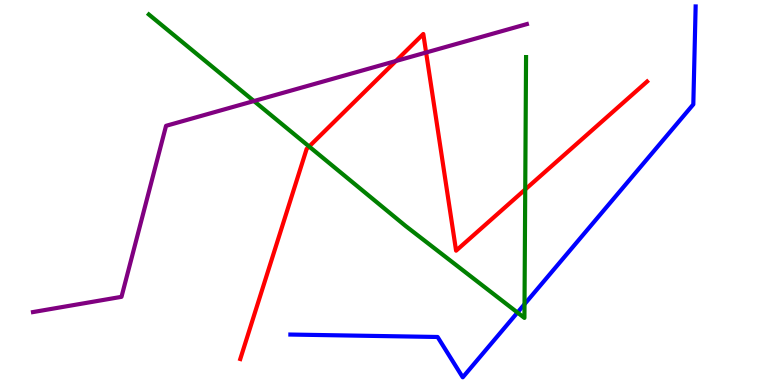[{'lines': ['blue', 'red'], 'intersections': []}, {'lines': ['green', 'red'], 'intersections': [{'x': 3.99, 'y': 6.19}, {'x': 6.78, 'y': 5.08}]}, {'lines': ['purple', 'red'], 'intersections': [{'x': 5.11, 'y': 8.41}, {'x': 5.5, 'y': 8.64}]}, {'lines': ['blue', 'green'], 'intersections': [{'x': 6.68, 'y': 1.88}, {'x': 6.77, 'y': 2.1}]}, {'lines': ['blue', 'purple'], 'intersections': []}, {'lines': ['green', 'purple'], 'intersections': [{'x': 3.28, 'y': 7.38}]}]